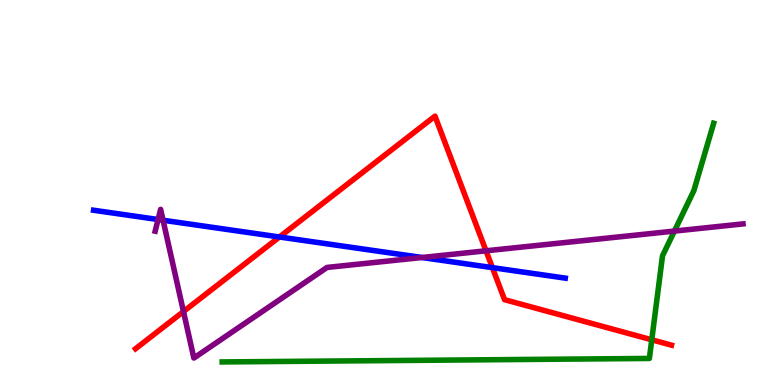[{'lines': ['blue', 'red'], 'intersections': [{'x': 3.61, 'y': 3.84}, {'x': 6.35, 'y': 3.05}]}, {'lines': ['green', 'red'], 'intersections': [{'x': 8.41, 'y': 1.17}]}, {'lines': ['purple', 'red'], 'intersections': [{'x': 2.37, 'y': 1.91}, {'x': 6.27, 'y': 3.49}]}, {'lines': ['blue', 'green'], 'intersections': []}, {'lines': ['blue', 'purple'], 'intersections': [{'x': 2.04, 'y': 4.3}, {'x': 2.1, 'y': 4.28}, {'x': 5.45, 'y': 3.31}]}, {'lines': ['green', 'purple'], 'intersections': [{'x': 8.7, 'y': 4.0}]}]